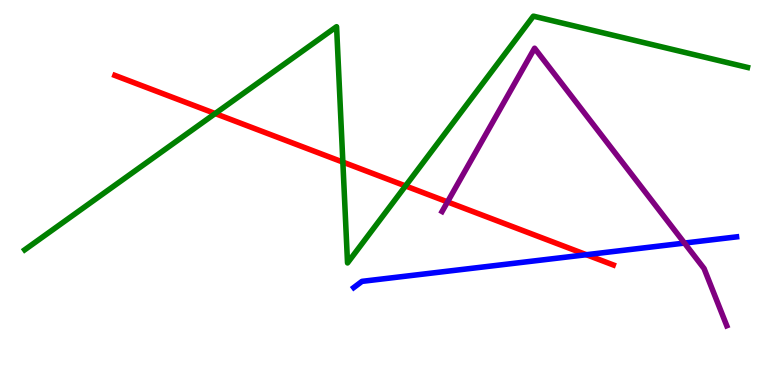[{'lines': ['blue', 'red'], 'intersections': [{'x': 7.57, 'y': 3.38}]}, {'lines': ['green', 'red'], 'intersections': [{'x': 2.78, 'y': 7.05}, {'x': 4.42, 'y': 5.79}, {'x': 5.23, 'y': 5.17}]}, {'lines': ['purple', 'red'], 'intersections': [{'x': 5.77, 'y': 4.76}]}, {'lines': ['blue', 'green'], 'intersections': []}, {'lines': ['blue', 'purple'], 'intersections': [{'x': 8.83, 'y': 3.69}]}, {'lines': ['green', 'purple'], 'intersections': []}]